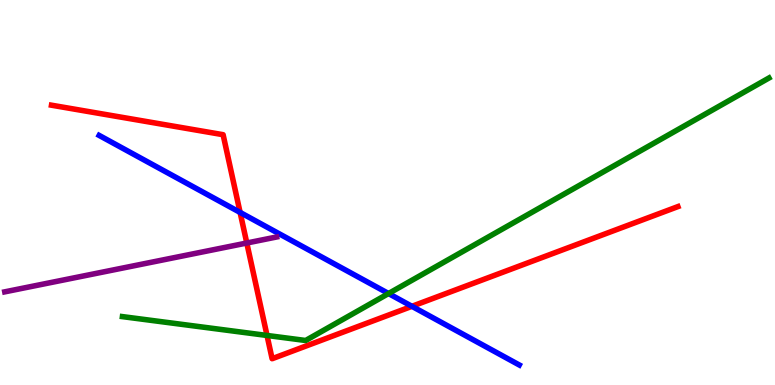[{'lines': ['blue', 'red'], 'intersections': [{'x': 3.1, 'y': 4.48}, {'x': 5.32, 'y': 2.04}]}, {'lines': ['green', 'red'], 'intersections': [{'x': 3.45, 'y': 1.29}]}, {'lines': ['purple', 'red'], 'intersections': [{'x': 3.18, 'y': 3.69}]}, {'lines': ['blue', 'green'], 'intersections': [{'x': 5.01, 'y': 2.38}]}, {'lines': ['blue', 'purple'], 'intersections': []}, {'lines': ['green', 'purple'], 'intersections': []}]